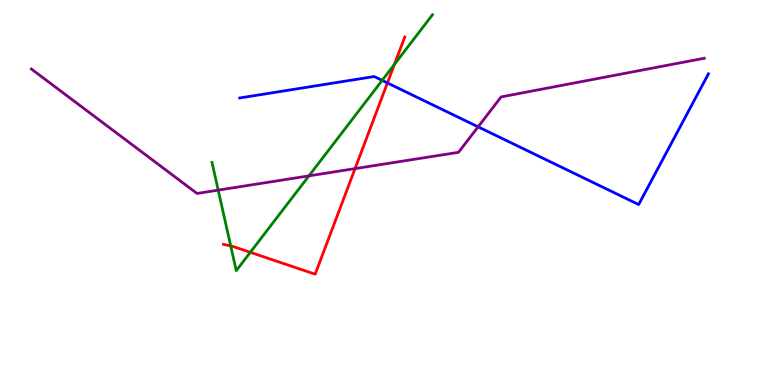[{'lines': ['blue', 'red'], 'intersections': [{'x': 5.0, 'y': 7.85}]}, {'lines': ['green', 'red'], 'intersections': [{'x': 2.98, 'y': 3.61}, {'x': 3.23, 'y': 3.45}, {'x': 5.09, 'y': 8.33}]}, {'lines': ['purple', 'red'], 'intersections': [{'x': 4.58, 'y': 5.62}]}, {'lines': ['blue', 'green'], 'intersections': [{'x': 4.93, 'y': 7.91}]}, {'lines': ['blue', 'purple'], 'intersections': [{'x': 6.17, 'y': 6.71}]}, {'lines': ['green', 'purple'], 'intersections': [{'x': 2.82, 'y': 5.06}, {'x': 3.99, 'y': 5.43}]}]